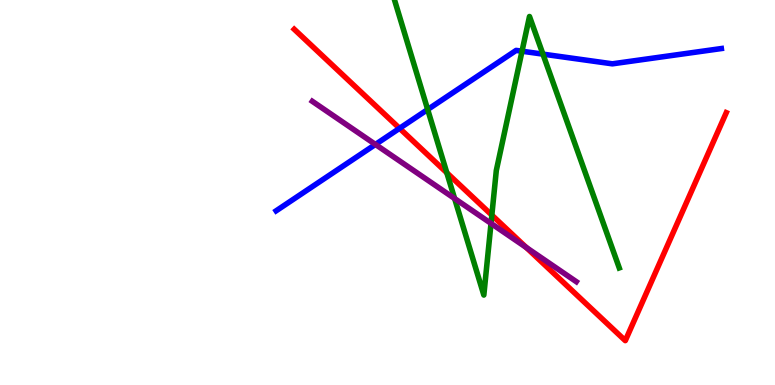[{'lines': ['blue', 'red'], 'intersections': [{'x': 5.16, 'y': 6.67}]}, {'lines': ['green', 'red'], 'intersections': [{'x': 5.77, 'y': 5.51}, {'x': 6.35, 'y': 4.41}]}, {'lines': ['purple', 'red'], 'intersections': [{'x': 6.79, 'y': 3.57}]}, {'lines': ['blue', 'green'], 'intersections': [{'x': 5.52, 'y': 7.16}, {'x': 6.74, 'y': 8.67}, {'x': 7.01, 'y': 8.59}]}, {'lines': ['blue', 'purple'], 'intersections': [{'x': 4.84, 'y': 6.25}]}, {'lines': ['green', 'purple'], 'intersections': [{'x': 5.87, 'y': 4.84}, {'x': 6.34, 'y': 4.2}]}]